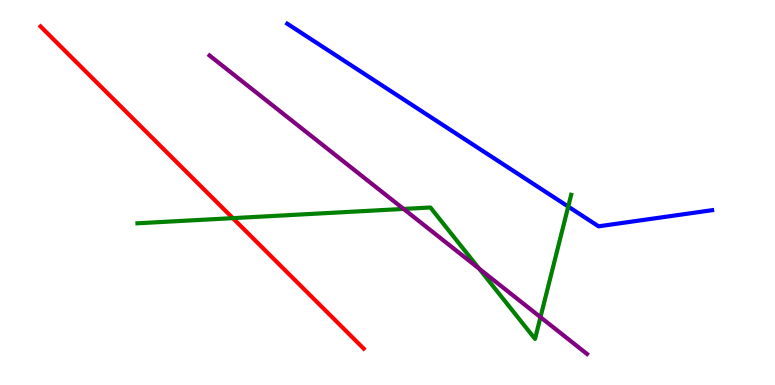[{'lines': ['blue', 'red'], 'intersections': []}, {'lines': ['green', 'red'], 'intersections': [{'x': 3.0, 'y': 4.33}]}, {'lines': ['purple', 'red'], 'intersections': []}, {'lines': ['blue', 'green'], 'intersections': [{'x': 7.33, 'y': 4.63}]}, {'lines': ['blue', 'purple'], 'intersections': []}, {'lines': ['green', 'purple'], 'intersections': [{'x': 5.21, 'y': 4.57}, {'x': 6.18, 'y': 3.02}, {'x': 6.97, 'y': 1.76}]}]